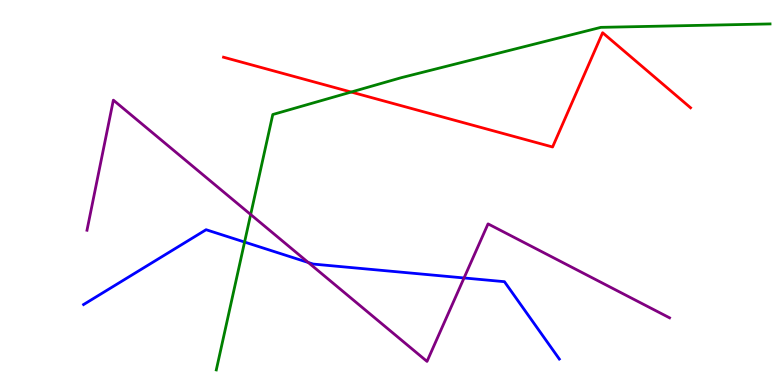[{'lines': ['blue', 'red'], 'intersections': []}, {'lines': ['green', 'red'], 'intersections': [{'x': 4.53, 'y': 7.61}]}, {'lines': ['purple', 'red'], 'intersections': []}, {'lines': ['blue', 'green'], 'intersections': [{'x': 3.16, 'y': 3.71}]}, {'lines': ['blue', 'purple'], 'intersections': [{'x': 3.98, 'y': 3.18}, {'x': 5.99, 'y': 2.78}]}, {'lines': ['green', 'purple'], 'intersections': [{'x': 3.23, 'y': 4.43}]}]